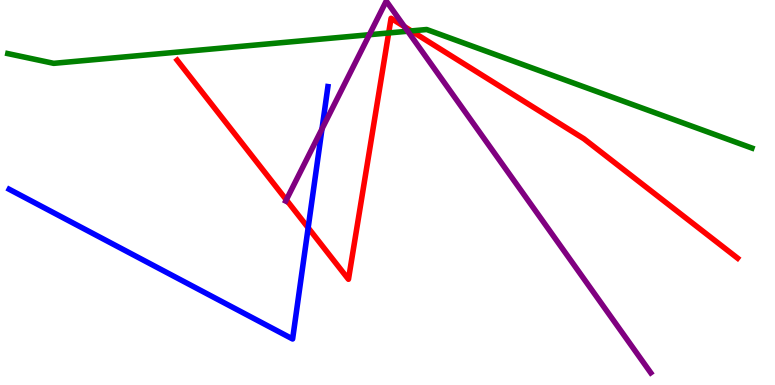[{'lines': ['blue', 'red'], 'intersections': [{'x': 3.98, 'y': 4.08}]}, {'lines': ['green', 'red'], 'intersections': [{'x': 5.02, 'y': 9.14}, {'x': 5.31, 'y': 9.2}]}, {'lines': ['purple', 'red'], 'intersections': [{'x': 3.69, 'y': 4.81}, {'x': 5.22, 'y': 9.31}]}, {'lines': ['blue', 'green'], 'intersections': []}, {'lines': ['blue', 'purple'], 'intersections': [{'x': 4.15, 'y': 6.65}]}, {'lines': ['green', 'purple'], 'intersections': [{'x': 4.77, 'y': 9.1}, {'x': 5.26, 'y': 9.19}]}]